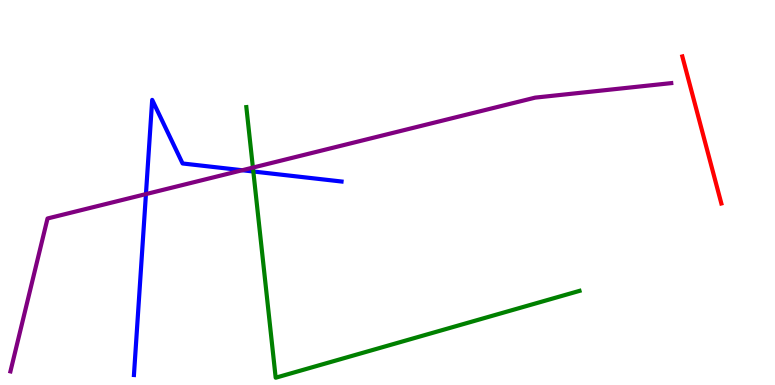[{'lines': ['blue', 'red'], 'intersections': []}, {'lines': ['green', 'red'], 'intersections': []}, {'lines': ['purple', 'red'], 'intersections': []}, {'lines': ['blue', 'green'], 'intersections': [{'x': 3.27, 'y': 5.55}]}, {'lines': ['blue', 'purple'], 'intersections': [{'x': 1.88, 'y': 4.96}, {'x': 3.13, 'y': 5.58}]}, {'lines': ['green', 'purple'], 'intersections': [{'x': 3.26, 'y': 5.65}]}]